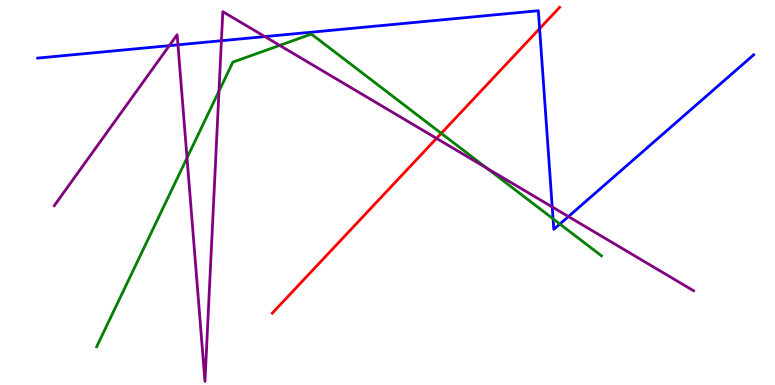[{'lines': ['blue', 'red'], 'intersections': [{'x': 6.96, 'y': 9.26}]}, {'lines': ['green', 'red'], 'intersections': [{'x': 5.69, 'y': 6.54}]}, {'lines': ['purple', 'red'], 'intersections': [{'x': 5.63, 'y': 6.41}]}, {'lines': ['blue', 'green'], 'intersections': [{'x': 7.14, 'y': 4.32}, {'x': 7.22, 'y': 4.18}]}, {'lines': ['blue', 'purple'], 'intersections': [{'x': 2.18, 'y': 8.81}, {'x': 2.3, 'y': 8.84}, {'x': 2.86, 'y': 8.94}, {'x': 3.42, 'y': 9.05}, {'x': 7.13, 'y': 4.62}, {'x': 7.33, 'y': 4.38}]}, {'lines': ['green', 'purple'], 'intersections': [{'x': 2.41, 'y': 5.9}, {'x': 2.83, 'y': 7.63}, {'x': 3.61, 'y': 8.82}, {'x': 6.28, 'y': 5.63}]}]